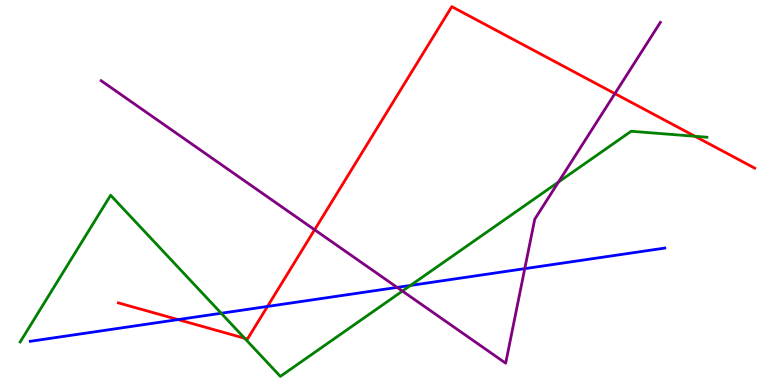[{'lines': ['blue', 'red'], 'intersections': [{'x': 2.3, 'y': 1.7}, {'x': 3.45, 'y': 2.04}]}, {'lines': ['green', 'red'], 'intersections': [{'x': 3.16, 'y': 1.21}, {'x': 8.97, 'y': 6.46}]}, {'lines': ['purple', 'red'], 'intersections': [{'x': 4.06, 'y': 4.03}, {'x': 7.93, 'y': 7.57}]}, {'lines': ['blue', 'green'], 'intersections': [{'x': 2.85, 'y': 1.86}, {'x': 5.3, 'y': 2.59}]}, {'lines': ['blue', 'purple'], 'intersections': [{'x': 5.12, 'y': 2.54}, {'x': 6.77, 'y': 3.02}]}, {'lines': ['green', 'purple'], 'intersections': [{'x': 5.19, 'y': 2.44}, {'x': 7.21, 'y': 5.27}]}]